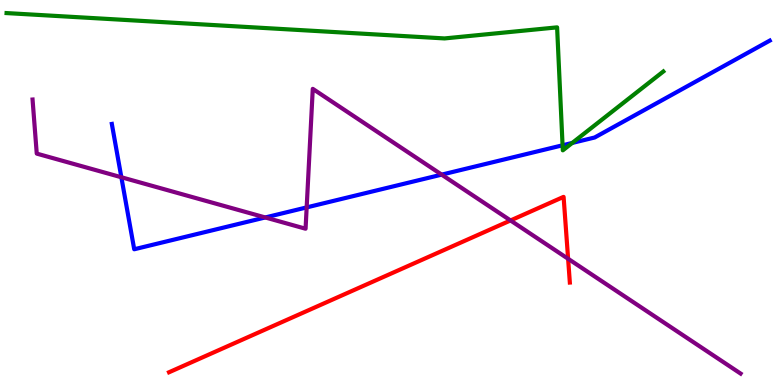[{'lines': ['blue', 'red'], 'intersections': []}, {'lines': ['green', 'red'], 'intersections': []}, {'lines': ['purple', 'red'], 'intersections': [{'x': 6.59, 'y': 4.27}, {'x': 7.33, 'y': 3.28}]}, {'lines': ['blue', 'green'], 'intersections': [{'x': 7.26, 'y': 6.23}, {'x': 7.38, 'y': 6.29}]}, {'lines': ['blue', 'purple'], 'intersections': [{'x': 1.57, 'y': 5.4}, {'x': 3.42, 'y': 4.35}, {'x': 3.96, 'y': 4.61}, {'x': 5.7, 'y': 5.46}]}, {'lines': ['green', 'purple'], 'intersections': []}]